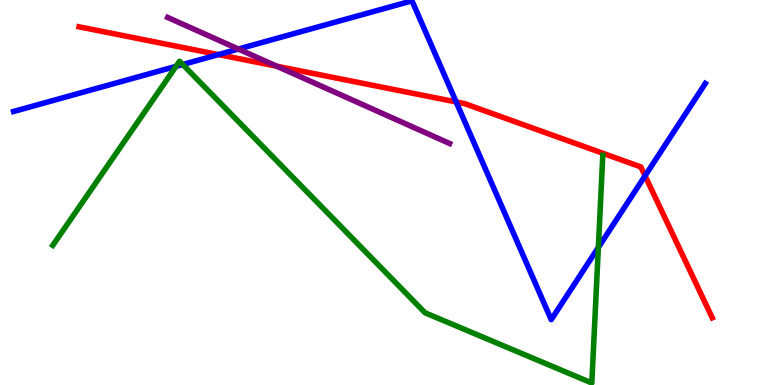[{'lines': ['blue', 'red'], 'intersections': [{'x': 2.82, 'y': 8.58}, {'x': 5.89, 'y': 7.35}, {'x': 8.32, 'y': 5.43}]}, {'lines': ['green', 'red'], 'intersections': []}, {'lines': ['purple', 'red'], 'intersections': [{'x': 3.57, 'y': 8.28}]}, {'lines': ['blue', 'green'], 'intersections': [{'x': 2.27, 'y': 8.28}, {'x': 2.36, 'y': 8.32}, {'x': 7.72, 'y': 3.57}]}, {'lines': ['blue', 'purple'], 'intersections': [{'x': 3.08, 'y': 8.73}]}, {'lines': ['green', 'purple'], 'intersections': []}]